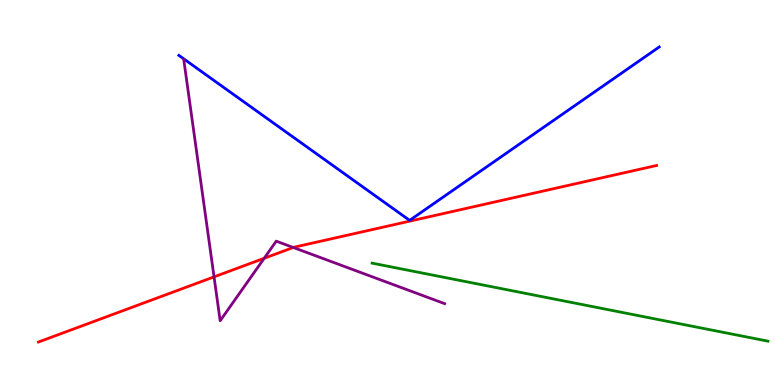[{'lines': ['blue', 'red'], 'intersections': []}, {'lines': ['green', 'red'], 'intersections': []}, {'lines': ['purple', 'red'], 'intersections': [{'x': 2.76, 'y': 2.81}, {'x': 3.41, 'y': 3.29}, {'x': 3.78, 'y': 3.57}]}, {'lines': ['blue', 'green'], 'intersections': []}, {'lines': ['blue', 'purple'], 'intersections': []}, {'lines': ['green', 'purple'], 'intersections': []}]